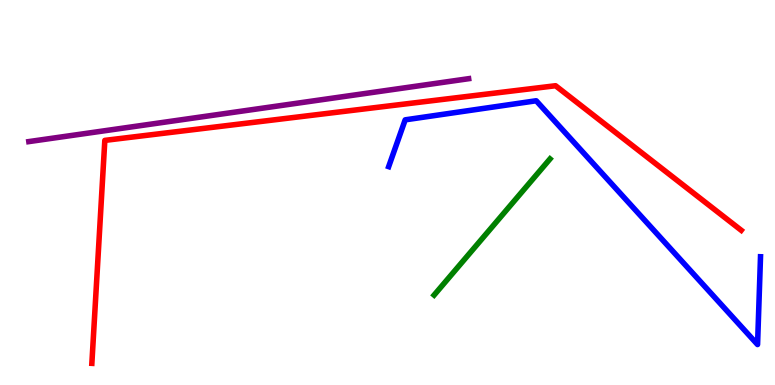[{'lines': ['blue', 'red'], 'intersections': []}, {'lines': ['green', 'red'], 'intersections': []}, {'lines': ['purple', 'red'], 'intersections': []}, {'lines': ['blue', 'green'], 'intersections': []}, {'lines': ['blue', 'purple'], 'intersections': []}, {'lines': ['green', 'purple'], 'intersections': []}]